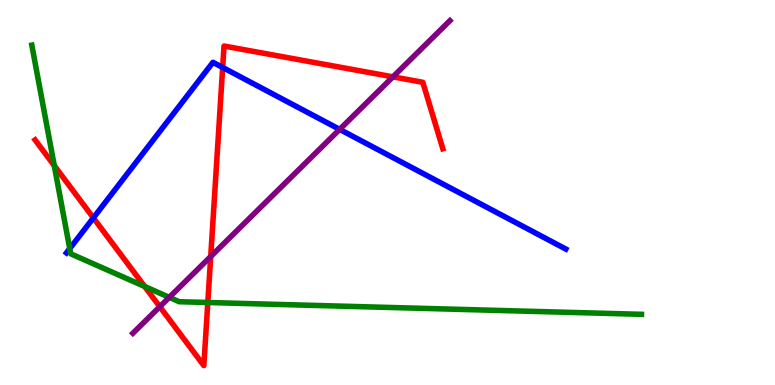[{'lines': ['blue', 'red'], 'intersections': [{'x': 1.2, 'y': 4.34}, {'x': 2.87, 'y': 8.25}]}, {'lines': ['green', 'red'], 'intersections': [{'x': 0.7, 'y': 5.7}, {'x': 1.87, 'y': 2.56}, {'x': 2.68, 'y': 2.14}]}, {'lines': ['purple', 'red'], 'intersections': [{'x': 2.06, 'y': 2.03}, {'x': 2.72, 'y': 3.34}, {'x': 5.07, 'y': 8.0}]}, {'lines': ['blue', 'green'], 'intersections': [{'x': 0.9, 'y': 3.54}]}, {'lines': ['blue', 'purple'], 'intersections': [{'x': 4.38, 'y': 6.64}]}, {'lines': ['green', 'purple'], 'intersections': [{'x': 2.18, 'y': 2.28}]}]